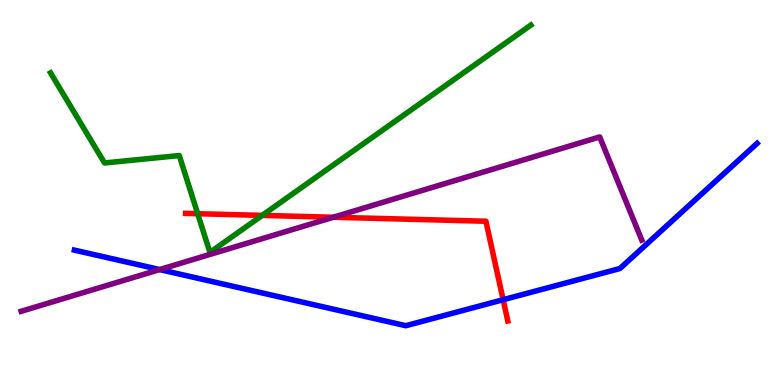[{'lines': ['blue', 'red'], 'intersections': [{'x': 6.49, 'y': 2.22}]}, {'lines': ['green', 'red'], 'intersections': [{'x': 2.55, 'y': 4.45}, {'x': 3.38, 'y': 4.41}]}, {'lines': ['purple', 'red'], 'intersections': [{'x': 4.3, 'y': 4.36}]}, {'lines': ['blue', 'green'], 'intersections': []}, {'lines': ['blue', 'purple'], 'intersections': [{'x': 2.06, 'y': 3.0}]}, {'lines': ['green', 'purple'], 'intersections': []}]